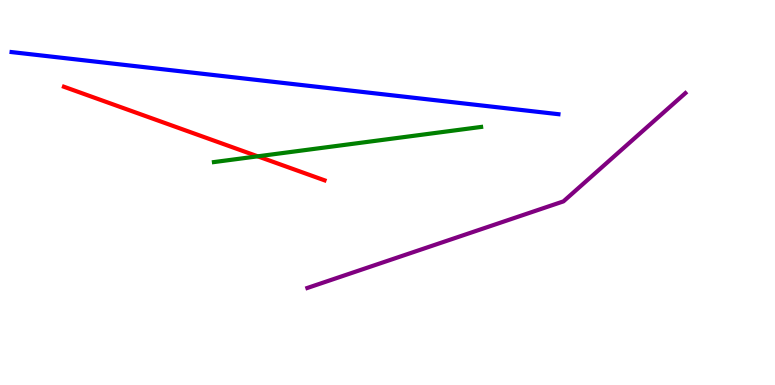[{'lines': ['blue', 'red'], 'intersections': []}, {'lines': ['green', 'red'], 'intersections': [{'x': 3.33, 'y': 5.94}]}, {'lines': ['purple', 'red'], 'intersections': []}, {'lines': ['blue', 'green'], 'intersections': []}, {'lines': ['blue', 'purple'], 'intersections': []}, {'lines': ['green', 'purple'], 'intersections': []}]